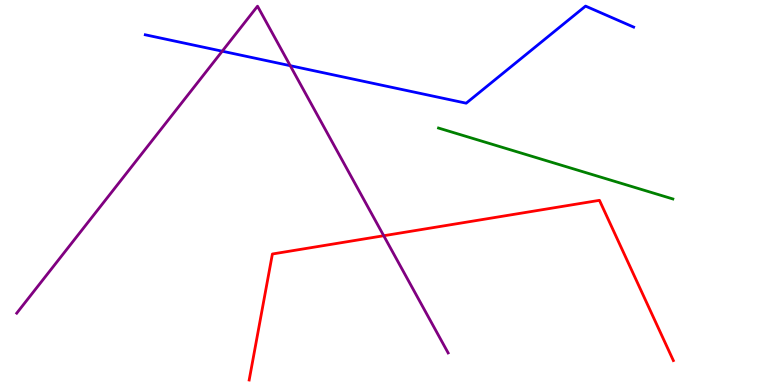[{'lines': ['blue', 'red'], 'intersections': []}, {'lines': ['green', 'red'], 'intersections': []}, {'lines': ['purple', 'red'], 'intersections': [{'x': 4.95, 'y': 3.88}]}, {'lines': ['blue', 'green'], 'intersections': []}, {'lines': ['blue', 'purple'], 'intersections': [{'x': 2.87, 'y': 8.67}, {'x': 3.74, 'y': 8.29}]}, {'lines': ['green', 'purple'], 'intersections': []}]